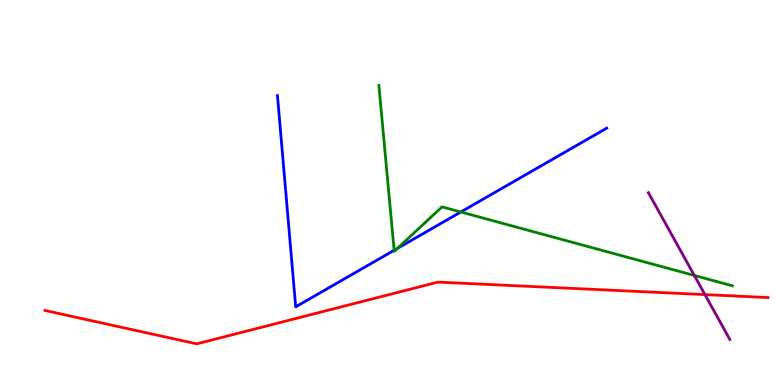[{'lines': ['blue', 'red'], 'intersections': []}, {'lines': ['green', 'red'], 'intersections': []}, {'lines': ['purple', 'red'], 'intersections': [{'x': 9.1, 'y': 2.35}]}, {'lines': ['blue', 'green'], 'intersections': [{'x': 5.09, 'y': 3.5}, {'x': 5.13, 'y': 3.55}, {'x': 5.95, 'y': 4.49}]}, {'lines': ['blue', 'purple'], 'intersections': []}, {'lines': ['green', 'purple'], 'intersections': [{'x': 8.96, 'y': 2.85}]}]